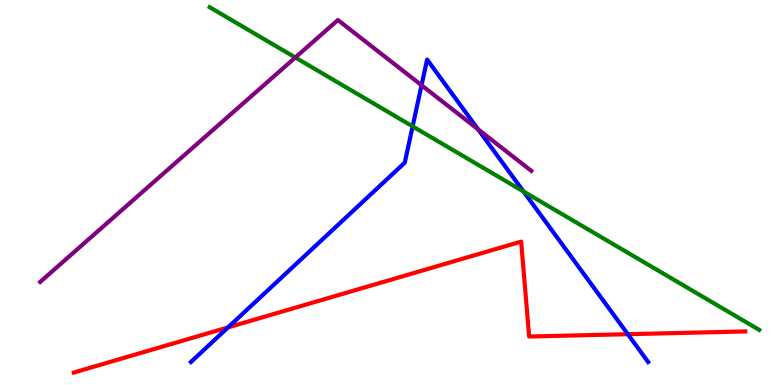[{'lines': ['blue', 'red'], 'intersections': [{'x': 2.94, 'y': 1.5}, {'x': 8.1, 'y': 1.32}]}, {'lines': ['green', 'red'], 'intersections': []}, {'lines': ['purple', 'red'], 'intersections': []}, {'lines': ['blue', 'green'], 'intersections': [{'x': 5.32, 'y': 6.72}, {'x': 6.76, 'y': 5.03}]}, {'lines': ['blue', 'purple'], 'intersections': [{'x': 5.44, 'y': 7.79}, {'x': 6.17, 'y': 6.64}]}, {'lines': ['green', 'purple'], 'intersections': [{'x': 3.81, 'y': 8.51}]}]